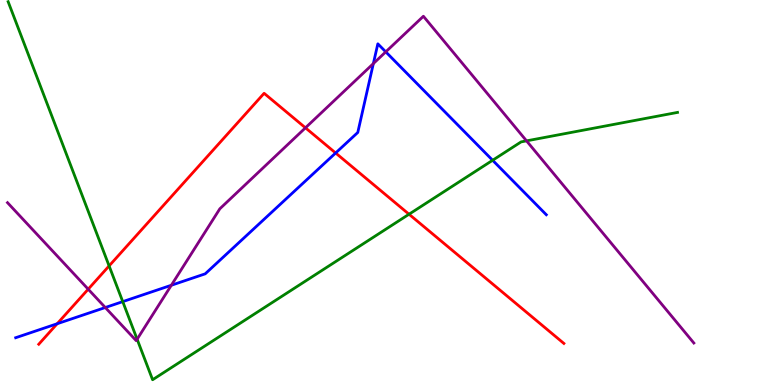[{'lines': ['blue', 'red'], 'intersections': [{'x': 0.738, 'y': 1.59}, {'x': 4.33, 'y': 6.03}]}, {'lines': ['green', 'red'], 'intersections': [{'x': 1.41, 'y': 3.09}, {'x': 5.28, 'y': 4.44}]}, {'lines': ['purple', 'red'], 'intersections': [{'x': 1.14, 'y': 2.49}, {'x': 3.94, 'y': 6.68}]}, {'lines': ['blue', 'green'], 'intersections': [{'x': 1.58, 'y': 2.17}, {'x': 6.36, 'y': 5.84}]}, {'lines': ['blue', 'purple'], 'intersections': [{'x': 1.36, 'y': 2.01}, {'x': 2.21, 'y': 2.59}, {'x': 4.82, 'y': 8.35}, {'x': 4.98, 'y': 8.65}]}, {'lines': ['green', 'purple'], 'intersections': [{'x': 1.77, 'y': 1.19}, {'x': 6.79, 'y': 6.34}]}]